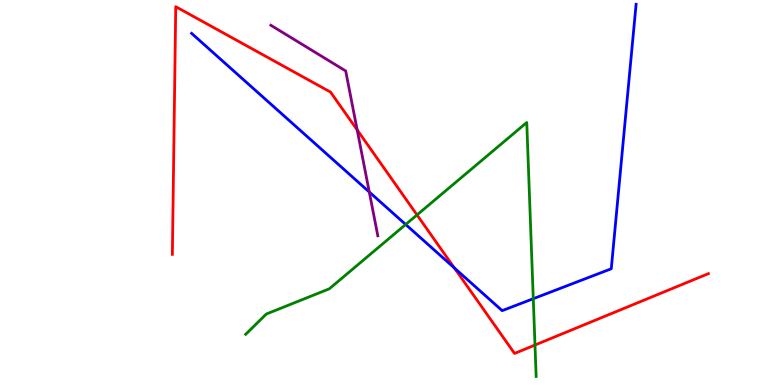[{'lines': ['blue', 'red'], 'intersections': [{'x': 5.86, 'y': 3.04}]}, {'lines': ['green', 'red'], 'intersections': [{'x': 5.38, 'y': 4.42}, {'x': 6.9, 'y': 1.04}]}, {'lines': ['purple', 'red'], 'intersections': [{'x': 4.61, 'y': 6.63}]}, {'lines': ['blue', 'green'], 'intersections': [{'x': 5.23, 'y': 4.17}, {'x': 6.88, 'y': 2.24}]}, {'lines': ['blue', 'purple'], 'intersections': [{'x': 4.76, 'y': 5.01}]}, {'lines': ['green', 'purple'], 'intersections': []}]